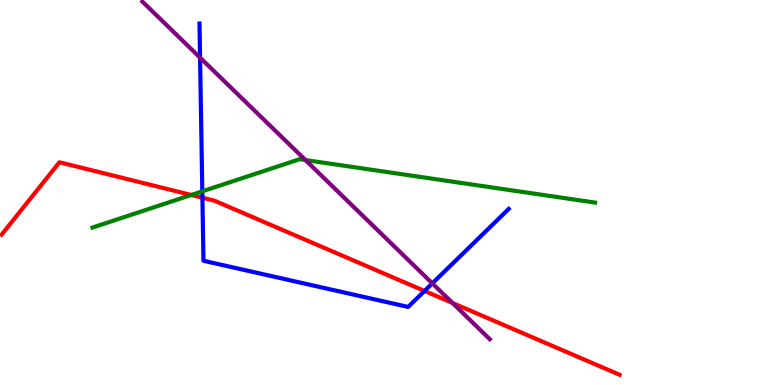[{'lines': ['blue', 'red'], 'intersections': [{'x': 2.61, 'y': 4.86}, {'x': 5.48, 'y': 2.44}]}, {'lines': ['green', 'red'], 'intersections': [{'x': 2.47, 'y': 4.94}]}, {'lines': ['purple', 'red'], 'intersections': [{'x': 5.84, 'y': 2.13}]}, {'lines': ['blue', 'green'], 'intersections': [{'x': 2.61, 'y': 5.03}]}, {'lines': ['blue', 'purple'], 'intersections': [{'x': 2.58, 'y': 8.5}, {'x': 5.58, 'y': 2.64}]}, {'lines': ['green', 'purple'], 'intersections': [{'x': 3.94, 'y': 5.84}]}]